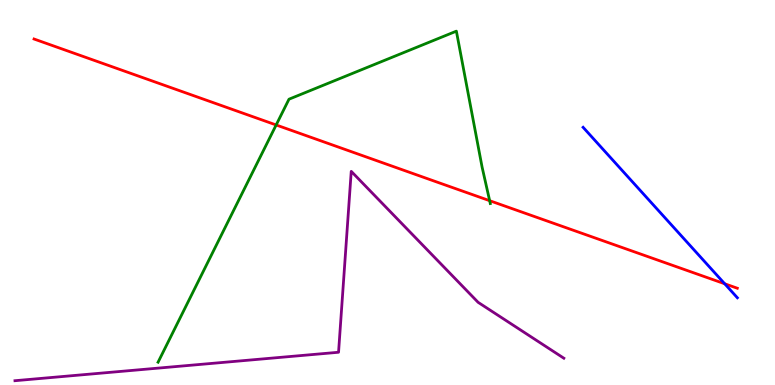[{'lines': ['blue', 'red'], 'intersections': [{'x': 9.35, 'y': 2.63}]}, {'lines': ['green', 'red'], 'intersections': [{'x': 3.56, 'y': 6.75}, {'x': 6.32, 'y': 4.79}]}, {'lines': ['purple', 'red'], 'intersections': []}, {'lines': ['blue', 'green'], 'intersections': []}, {'lines': ['blue', 'purple'], 'intersections': []}, {'lines': ['green', 'purple'], 'intersections': []}]